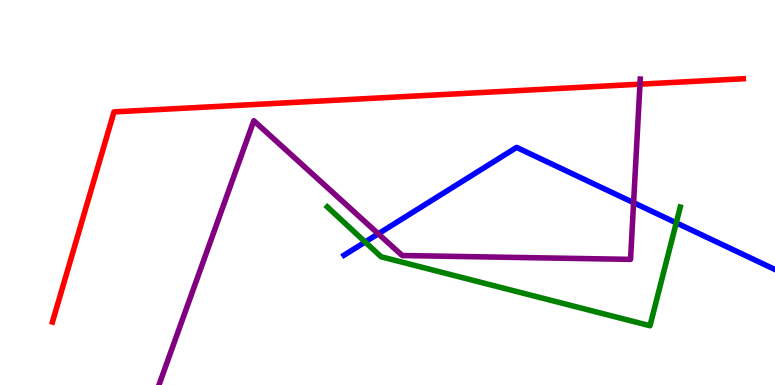[{'lines': ['blue', 'red'], 'intersections': []}, {'lines': ['green', 'red'], 'intersections': []}, {'lines': ['purple', 'red'], 'intersections': [{'x': 8.26, 'y': 7.81}]}, {'lines': ['blue', 'green'], 'intersections': [{'x': 4.71, 'y': 3.71}, {'x': 8.73, 'y': 4.21}]}, {'lines': ['blue', 'purple'], 'intersections': [{'x': 4.88, 'y': 3.93}, {'x': 8.18, 'y': 4.74}]}, {'lines': ['green', 'purple'], 'intersections': []}]